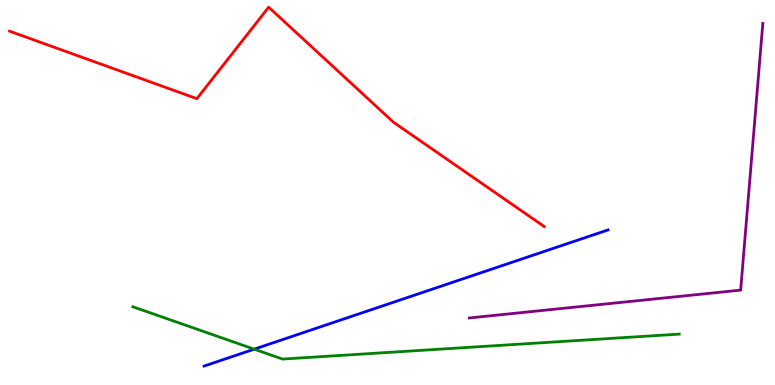[{'lines': ['blue', 'red'], 'intersections': []}, {'lines': ['green', 'red'], 'intersections': []}, {'lines': ['purple', 'red'], 'intersections': []}, {'lines': ['blue', 'green'], 'intersections': [{'x': 3.28, 'y': 0.931}]}, {'lines': ['blue', 'purple'], 'intersections': []}, {'lines': ['green', 'purple'], 'intersections': []}]